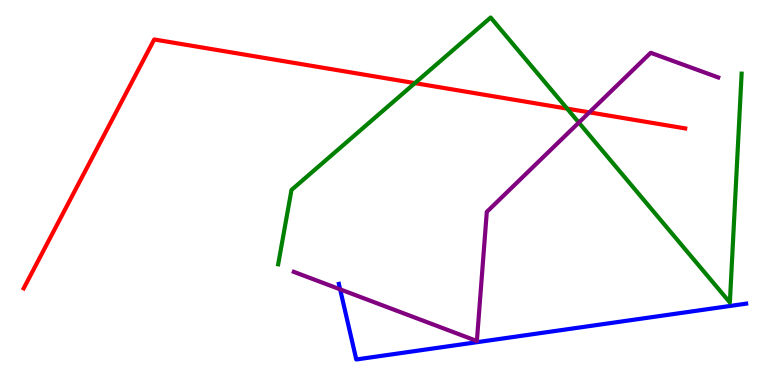[{'lines': ['blue', 'red'], 'intersections': []}, {'lines': ['green', 'red'], 'intersections': [{'x': 5.35, 'y': 7.84}, {'x': 7.32, 'y': 7.18}]}, {'lines': ['purple', 'red'], 'intersections': [{'x': 7.6, 'y': 7.08}]}, {'lines': ['blue', 'green'], 'intersections': []}, {'lines': ['blue', 'purple'], 'intersections': [{'x': 4.39, 'y': 2.48}]}, {'lines': ['green', 'purple'], 'intersections': [{'x': 7.47, 'y': 6.82}]}]